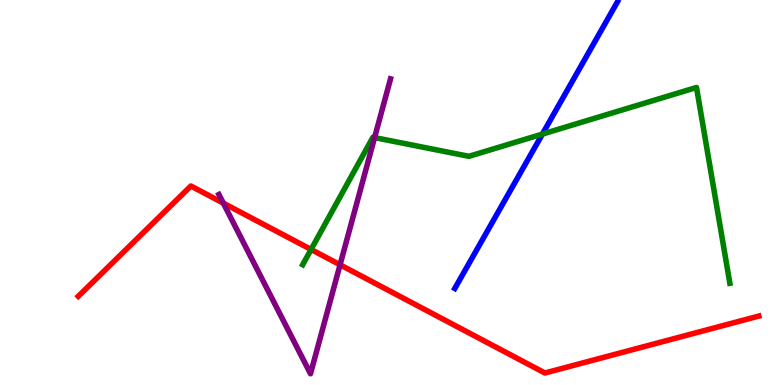[{'lines': ['blue', 'red'], 'intersections': []}, {'lines': ['green', 'red'], 'intersections': [{'x': 4.01, 'y': 3.52}]}, {'lines': ['purple', 'red'], 'intersections': [{'x': 2.88, 'y': 4.72}, {'x': 4.39, 'y': 3.12}]}, {'lines': ['blue', 'green'], 'intersections': [{'x': 7.0, 'y': 6.52}]}, {'lines': ['blue', 'purple'], 'intersections': []}, {'lines': ['green', 'purple'], 'intersections': [{'x': 4.83, 'y': 6.43}]}]